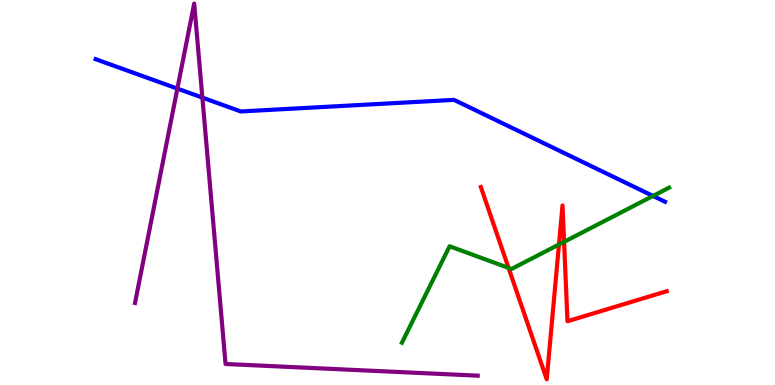[{'lines': ['blue', 'red'], 'intersections': []}, {'lines': ['green', 'red'], 'intersections': [{'x': 6.56, 'y': 3.04}, {'x': 7.21, 'y': 3.65}, {'x': 7.28, 'y': 3.72}]}, {'lines': ['purple', 'red'], 'intersections': []}, {'lines': ['blue', 'green'], 'intersections': [{'x': 8.43, 'y': 4.91}]}, {'lines': ['blue', 'purple'], 'intersections': [{'x': 2.29, 'y': 7.7}, {'x': 2.61, 'y': 7.46}]}, {'lines': ['green', 'purple'], 'intersections': []}]